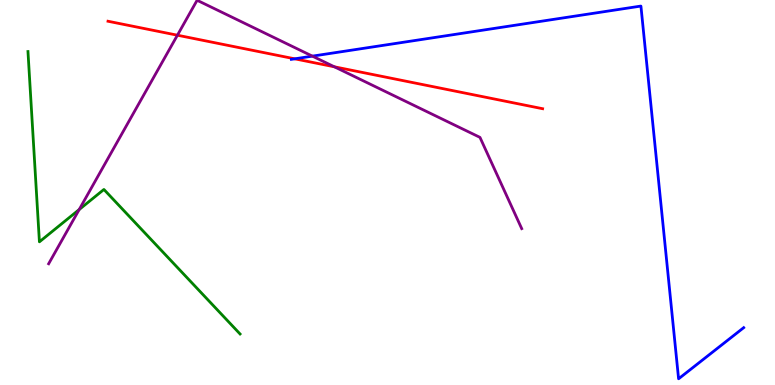[{'lines': ['blue', 'red'], 'intersections': [{'x': 3.8, 'y': 8.47}]}, {'lines': ['green', 'red'], 'intersections': []}, {'lines': ['purple', 'red'], 'intersections': [{'x': 2.29, 'y': 9.09}, {'x': 4.31, 'y': 8.26}]}, {'lines': ['blue', 'green'], 'intersections': []}, {'lines': ['blue', 'purple'], 'intersections': [{'x': 4.03, 'y': 8.54}]}, {'lines': ['green', 'purple'], 'intersections': [{'x': 1.02, 'y': 4.56}]}]